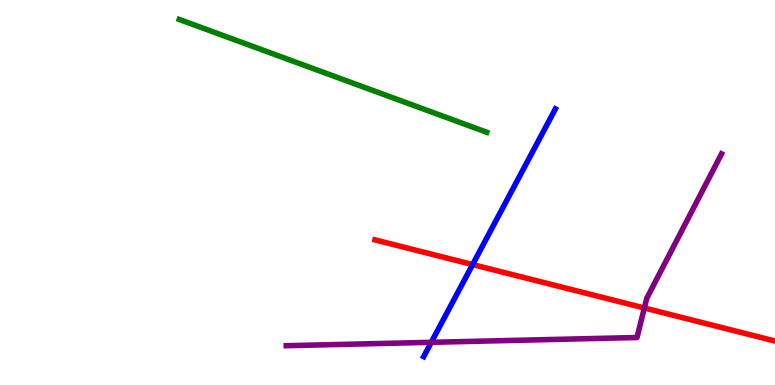[{'lines': ['blue', 'red'], 'intersections': [{'x': 6.1, 'y': 3.13}]}, {'lines': ['green', 'red'], 'intersections': []}, {'lines': ['purple', 'red'], 'intersections': [{'x': 8.31, 'y': 2.0}]}, {'lines': ['blue', 'green'], 'intersections': []}, {'lines': ['blue', 'purple'], 'intersections': [{'x': 5.56, 'y': 1.11}]}, {'lines': ['green', 'purple'], 'intersections': []}]